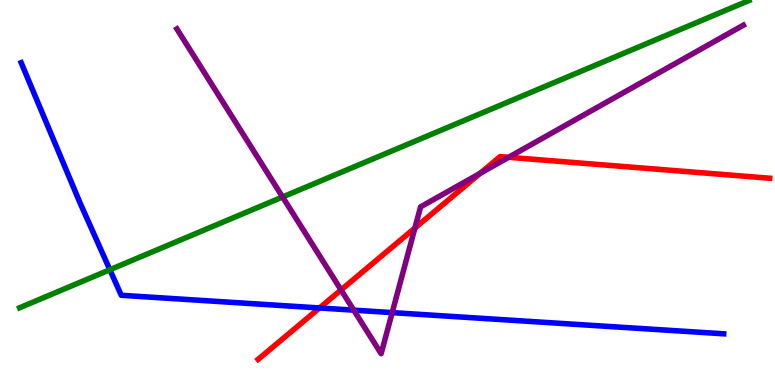[{'lines': ['blue', 'red'], 'intersections': [{'x': 4.12, 'y': 2.0}]}, {'lines': ['green', 'red'], 'intersections': []}, {'lines': ['purple', 'red'], 'intersections': [{'x': 4.4, 'y': 2.47}, {'x': 5.35, 'y': 4.08}, {'x': 6.2, 'y': 5.5}, {'x': 6.56, 'y': 5.91}]}, {'lines': ['blue', 'green'], 'intersections': [{'x': 1.42, 'y': 2.99}]}, {'lines': ['blue', 'purple'], 'intersections': [{'x': 4.56, 'y': 1.94}, {'x': 5.06, 'y': 1.88}]}, {'lines': ['green', 'purple'], 'intersections': [{'x': 3.65, 'y': 4.88}]}]